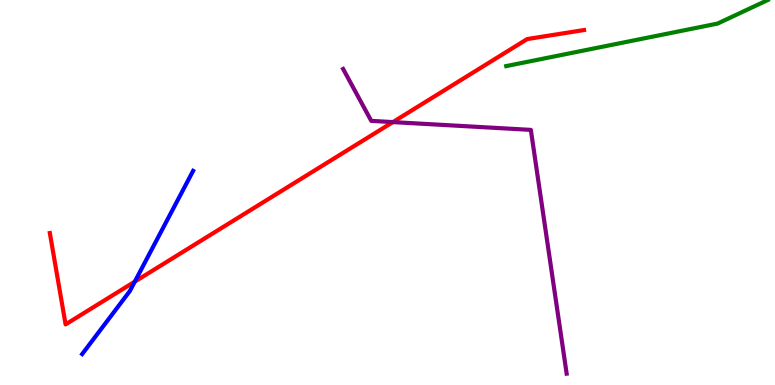[{'lines': ['blue', 'red'], 'intersections': [{'x': 1.74, 'y': 2.69}]}, {'lines': ['green', 'red'], 'intersections': []}, {'lines': ['purple', 'red'], 'intersections': [{'x': 5.07, 'y': 6.83}]}, {'lines': ['blue', 'green'], 'intersections': []}, {'lines': ['blue', 'purple'], 'intersections': []}, {'lines': ['green', 'purple'], 'intersections': []}]